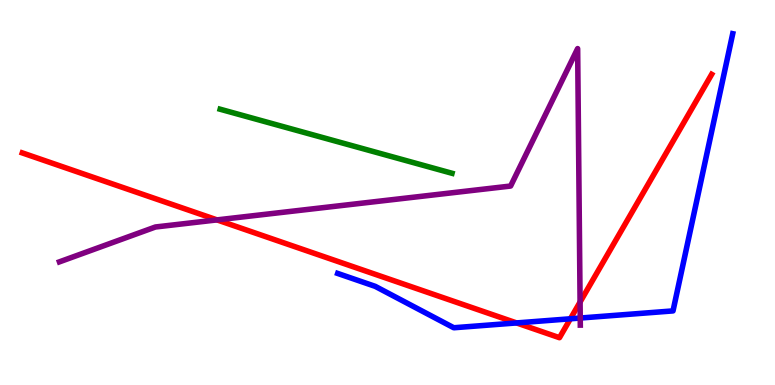[{'lines': ['blue', 'red'], 'intersections': [{'x': 6.67, 'y': 1.61}, {'x': 7.36, 'y': 1.72}]}, {'lines': ['green', 'red'], 'intersections': []}, {'lines': ['purple', 'red'], 'intersections': [{'x': 2.8, 'y': 4.29}, {'x': 7.48, 'y': 2.16}]}, {'lines': ['blue', 'green'], 'intersections': []}, {'lines': ['blue', 'purple'], 'intersections': [{'x': 7.49, 'y': 1.74}]}, {'lines': ['green', 'purple'], 'intersections': []}]